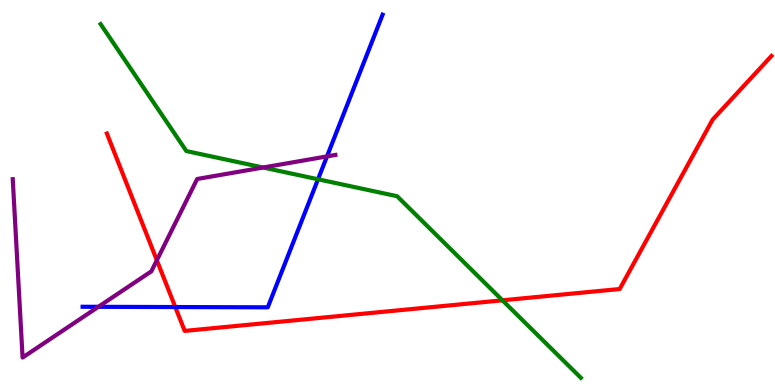[{'lines': ['blue', 'red'], 'intersections': [{'x': 2.26, 'y': 2.02}]}, {'lines': ['green', 'red'], 'intersections': [{'x': 6.48, 'y': 2.2}]}, {'lines': ['purple', 'red'], 'intersections': [{'x': 2.02, 'y': 3.24}]}, {'lines': ['blue', 'green'], 'intersections': [{'x': 4.1, 'y': 5.34}]}, {'lines': ['blue', 'purple'], 'intersections': [{'x': 1.27, 'y': 2.03}, {'x': 4.22, 'y': 5.94}]}, {'lines': ['green', 'purple'], 'intersections': [{'x': 3.4, 'y': 5.65}]}]